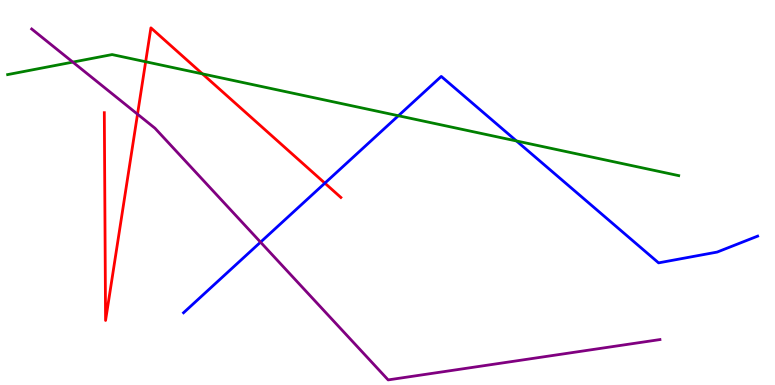[{'lines': ['blue', 'red'], 'intersections': [{'x': 4.19, 'y': 5.24}]}, {'lines': ['green', 'red'], 'intersections': [{'x': 1.88, 'y': 8.4}, {'x': 2.61, 'y': 8.08}]}, {'lines': ['purple', 'red'], 'intersections': [{'x': 1.77, 'y': 7.03}]}, {'lines': ['blue', 'green'], 'intersections': [{'x': 5.14, 'y': 6.99}, {'x': 6.66, 'y': 6.34}]}, {'lines': ['blue', 'purple'], 'intersections': [{'x': 3.36, 'y': 3.71}]}, {'lines': ['green', 'purple'], 'intersections': [{'x': 0.94, 'y': 8.39}]}]